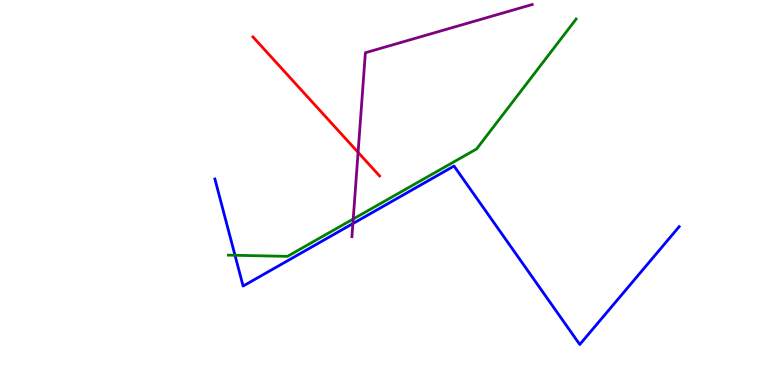[{'lines': ['blue', 'red'], 'intersections': []}, {'lines': ['green', 'red'], 'intersections': []}, {'lines': ['purple', 'red'], 'intersections': [{'x': 4.62, 'y': 6.04}]}, {'lines': ['blue', 'green'], 'intersections': [{'x': 3.03, 'y': 3.37}]}, {'lines': ['blue', 'purple'], 'intersections': [{'x': 4.55, 'y': 4.19}]}, {'lines': ['green', 'purple'], 'intersections': [{'x': 4.56, 'y': 4.31}]}]